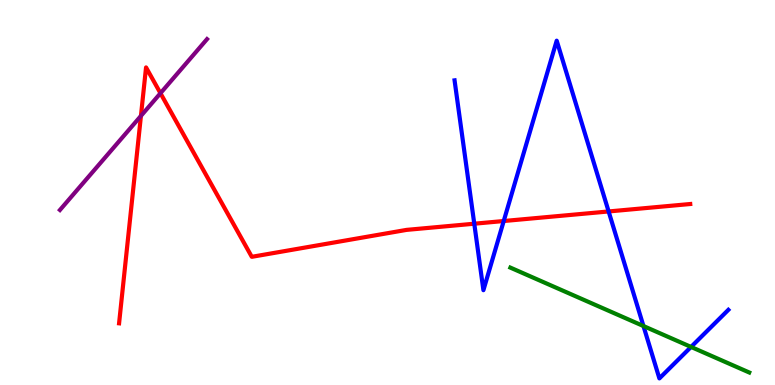[{'lines': ['blue', 'red'], 'intersections': [{'x': 6.12, 'y': 4.19}, {'x': 6.5, 'y': 4.26}, {'x': 7.85, 'y': 4.51}]}, {'lines': ['green', 'red'], 'intersections': []}, {'lines': ['purple', 'red'], 'intersections': [{'x': 1.82, 'y': 6.99}, {'x': 2.07, 'y': 7.58}]}, {'lines': ['blue', 'green'], 'intersections': [{'x': 8.3, 'y': 1.53}, {'x': 8.92, 'y': 0.989}]}, {'lines': ['blue', 'purple'], 'intersections': []}, {'lines': ['green', 'purple'], 'intersections': []}]